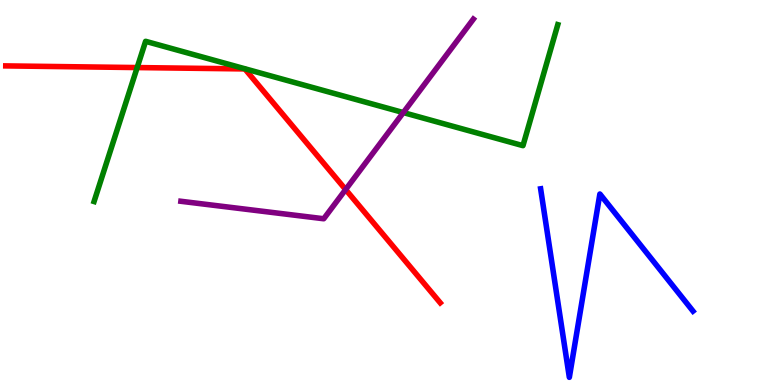[{'lines': ['blue', 'red'], 'intersections': []}, {'lines': ['green', 'red'], 'intersections': [{'x': 1.77, 'y': 8.25}]}, {'lines': ['purple', 'red'], 'intersections': [{'x': 4.46, 'y': 5.08}]}, {'lines': ['blue', 'green'], 'intersections': []}, {'lines': ['blue', 'purple'], 'intersections': []}, {'lines': ['green', 'purple'], 'intersections': [{'x': 5.2, 'y': 7.08}]}]